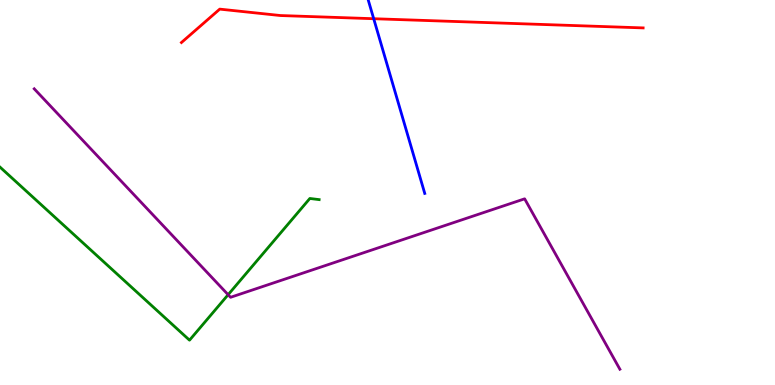[{'lines': ['blue', 'red'], 'intersections': [{'x': 4.82, 'y': 9.51}]}, {'lines': ['green', 'red'], 'intersections': []}, {'lines': ['purple', 'red'], 'intersections': []}, {'lines': ['blue', 'green'], 'intersections': []}, {'lines': ['blue', 'purple'], 'intersections': []}, {'lines': ['green', 'purple'], 'intersections': [{'x': 2.94, 'y': 2.35}]}]